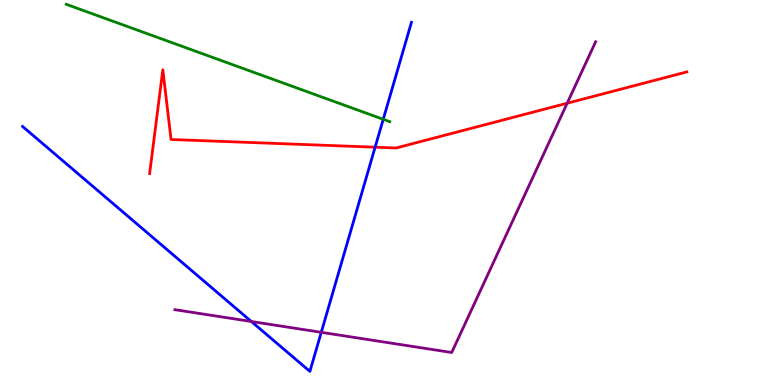[{'lines': ['blue', 'red'], 'intersections': [{'x': 4.84, 'y': 6.18}]}, {'lines': ['green', 'red'], 'intersections': []}, {'lines': ['purple', 'red'], 'intersections': [{'x': 7.32, 'y': 7.32}]}, {'lines': ['blue', 'green'], 'intersections': [{'x': 4.94, 'y': 6.9}]}, {'lines': ['blue', 'purple'], 'intersections': [{'x': 3.24, 'y': 1.65}, {'x': 4.15, 'y': 1.37}]}, {'lines': ['green', 'purple'], 'intersections': []}]